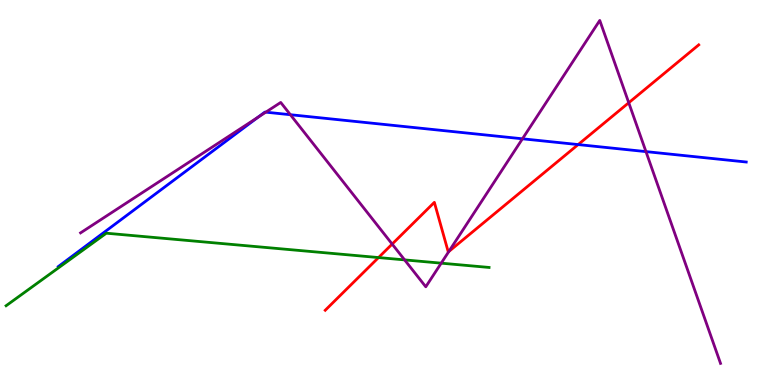[{'lines': ['blue', 'red'], 'intersections': [{'x': 7.46, 'y': 6.24}]}, {'lines': ['green', 'red'], 'intersections': [{'x': 4.88, 'y': 3.31}]}, {'lines': ['purple', 'red'], 'intersections': [{'x': 5.06, 'y': 3.66}, {'x': 5.79, 'y': 3.47}, {'x': 8.11, 'y': 7.33}]}, {'lines': ['blue', 'green'], 'intersections': []}, {'lines': ['blue', 'purple'], 'intersections': [{'x': 3.33, 'y': 6.95}, {'x': 3.43, 'y': 7.09}, {'x': 3.75, 'y': 7.02}, {'x': 6.74, 'y': 6.39}, {'x': 8.33, 'y': 6.06}]}, {'lines': ['green', 'purple'], 'intersections': [{'x': 5.22, 'y': 3.25}, {'x': 5.69, 'y': 3.16}]}]